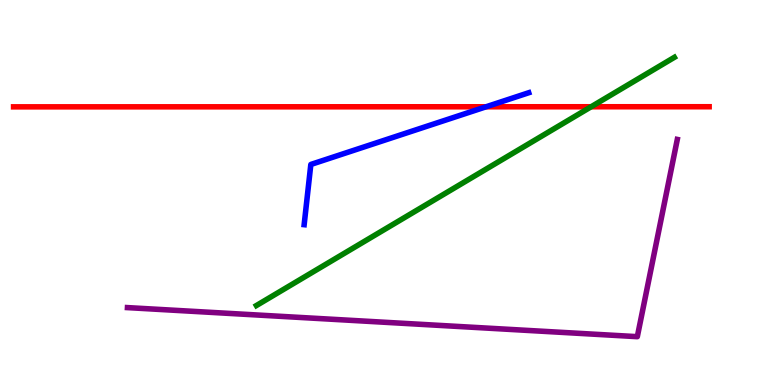[{'lines': ['blue', 'red'], 'intersections': [{'x': 6.27, 'y': 7.23}]}, {'lines': ['green', 'red'], 'intersections': [{'x': 7.63, 'y': 7.23}]}, {'lines': ['purple', 'red'], 'intersections': []}, {'lines': ['blue', 'green'], 'intersections': []}, {'lines': ['blue', 'purple'], 'intersections': []}, {'lines': ['green', 'purple'], 'intersections': []}]